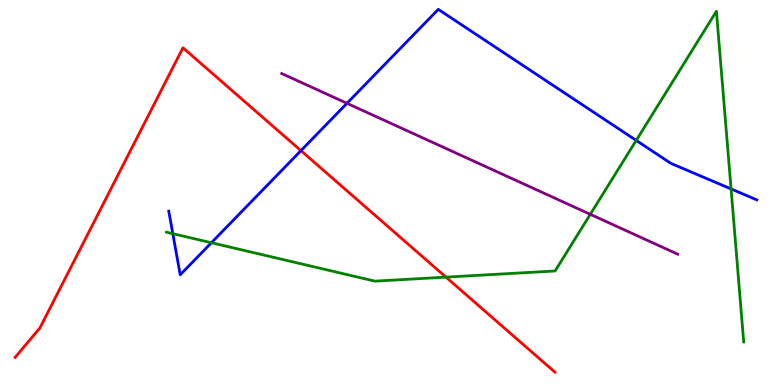[{'lines': ['blue', 'red'], 'intersections': [{'x': 3.88, 'y': 6.09}]}, {'lines': ['green', 'red'], 'intersections': [{'x': 5.75, 'y': 2.8}]}, {'lines': ['purple', 'red'], 'intersections': []}, {'lines': ['blue', 'green'], 'intersections': [{'x': 2.23, 'y': 3.93}, {'x': 2.73, 'y': 3.7}, {'x': 8.21, 'y': 6.35}, {'x': 9.43, 'y': 5.09}]}, {'lines': ['blue', 'purple'], 'intersections': [{'x': 4.48, 'y': 7.32}]}, {'lines': ['green', 'purple'], 'intersections': [{'x': 7.62, 'y': 4.43}]}]